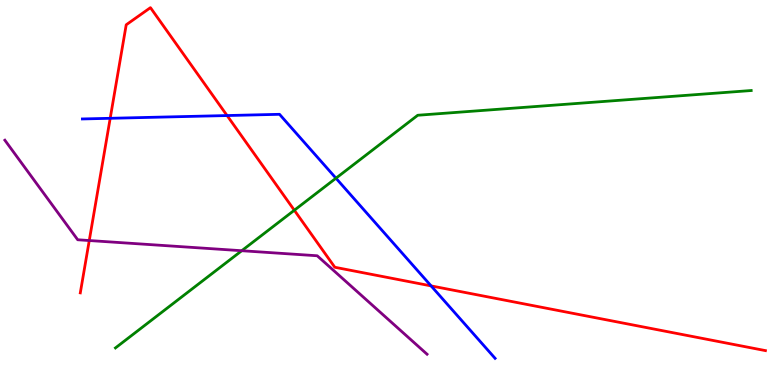[{'lines': ['blue', 'red'], 'intersections': [{'x': 1.42, 'y': 6.93}, {'x': 2.93, 'y': 7.0}, {'x': 5.56, 'y': 2.57}]}, {'lines': ['green', 'red'], 'intersections': [{'x': 3.8, 'y': 4.54}]}, {'lines': ['purple', 'red'], 'intersections': [{'x': 1.15, 'y': 3.75}]}, {'lines': ['blue', 'green'], 'intersections': [{'x': 4.33, 'y': 5.37}]}, {'lines': ['blue', 'purple'], 'intersections': []}, {'lines': ['green', 'purple'], 'intersections': [{'x': 3.12, 'y': 3.49}]}]